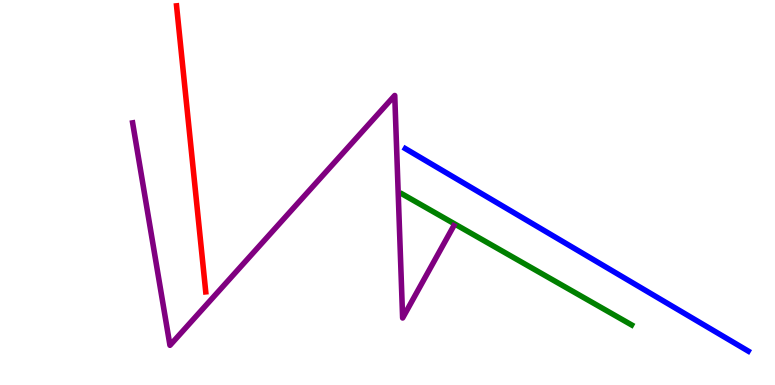[{'lines': ['blue', 'red'], 'intersections': []}, {'lines': ['green', 'red'], 'intersections': []}, {'lines': ['purple', 'red'], 'intersections': []}, {'lines': ['blue', 'green'], 'intersections': []}, {'lines': ['blue', 'purple'], 'intersections': []}, {'lines': ['green', 'purple'], 'intersections': []}]